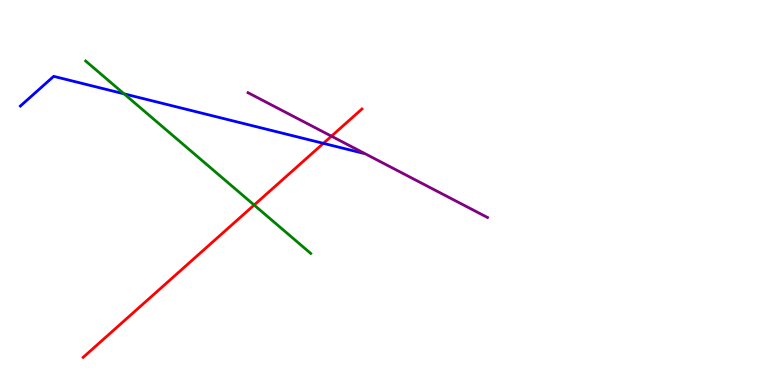[{'lines': ['blue', 'red'], 'intersections': [{'x': 4.17, 'y': 6.28}]}, {'lines': ['green', 'red'], 'intersections': [{'x': 3.28, 'y': 4.67}]}, {'lines': ['purple', 'red'], 'intersections': [{'x': 4.28, 'y': 6.46}]}, {'lines': ['blue', 'green'], 'intersections': [{'x': 1.6, 'y': 7.56}]}, {'lines': ['blue', 'purple'], 'intersections': []}, {'lines': ['green', 'purple'], 'intersections': []}]